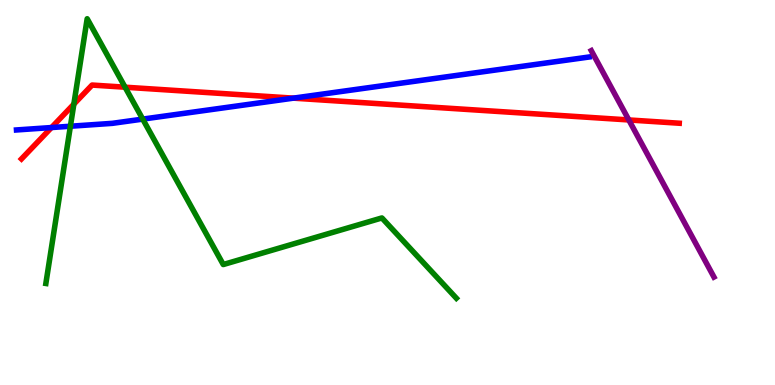[{'lines': ['blue', 'red'], 'intersections': [{'x': 0.664, 'y': 6.69}, {'x': 3.79, 'y': 7.45}]}, {'lines': ['green', 'red'], 'intersections': [{'x': 0.953, 'y': 7.3}, {'x': 1.61, 'y': 7.73}]}, {'lines': ['purple', 'red'], 'intersections': [{'x': 8.11, 'y': 6.88}]}, {'lines': ['blue', 'green'], 'intersections': [{'x': 0.908, 'y': 6.72}, {'x': 1.84, 'y': 6.91}]}, {'lines': ['blue', 'purple'], 'intersections': []}, {'lines': ['green', 'purple'], 'intersections': []}]